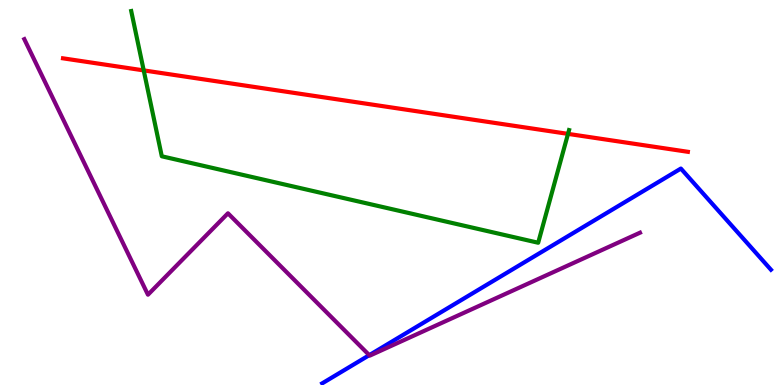[{'lines': ['blue', 'red'], 'intersections': []}, {'lines': ['green', 'red'], 'intersections': [{'x': 1.85, 'y': 8.17}, {'x': 7.33, 'y': 6.52}]}, {'lines': ['purple', 'red'], 'intersections': []}, {'lines': ['blue', 'green'], 'intersections': []}, {'lines': ['blue', 'purple'], 'intersections': [{'x': 4.76, 'y': 0.775}]}, {'lines': ['green', 'purple'], 'intersections': []}]